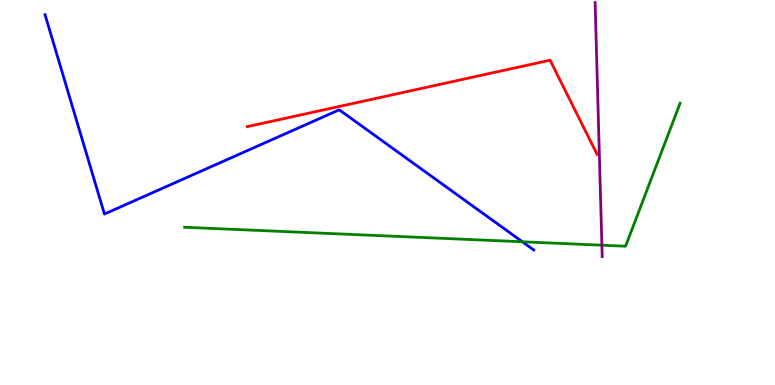[{'lines': ['blue', 'red'], 'intersections': []}, {'lines': ['green', 'red'], 'intersections': []}, {'lines': ['purple', 'red'], 'intersections': []}, {'lines': ['blue', 'green'], 'intersections': [{'x': 6.74, 'y': 3.72}]}, {'lines': ['blue', 'purple'], 'intersections': []}, {'lines': ['green', 'purple'], 'intersections': [{'x': 7.77, 'y': 3.63}]}]